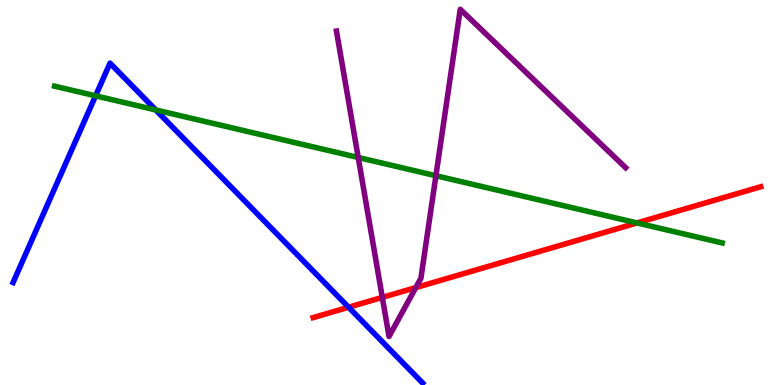[{'lines': ['blue', 'red'], 'intersections': [{'x': 4.5, 'y': 2.02}]}, {'lines': ['green', 'red'], 'intersections': [{'x': 8.22, 'y': 4.21}]}, {'lines': ['purple', 'red'], 'intersections': [{'x': 4.93, 'y': 2.28}, {'x': 5.37, 'y': 2.53}]}, {'lines': ['blue', 'green'], 'intersections': [{'x': 1.23, 'y': 7.51}, {'x': 2.01, 'y': 7.14}]}, {'lines': ['blue', 'purple'], 'intersections': []}, {'lines': ['green', 'purple'], 'intersections': [{'x': 4.62, 'y': 5.91}, {'x': 5.62, 'y': 5.44}]}]